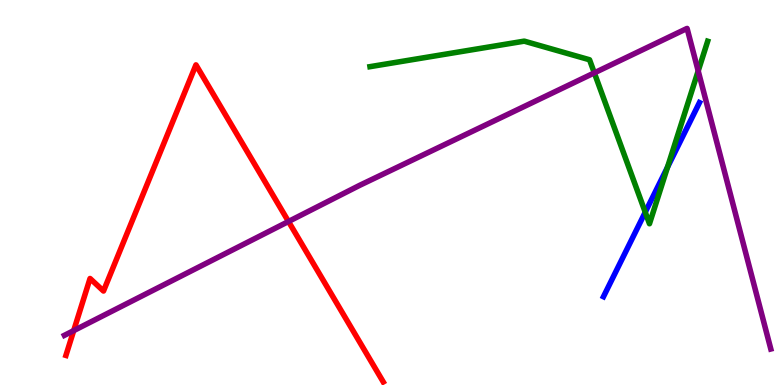[{'lines': ['blue', 'red'], 'intersections': []}, {'lines': ['green', 'red'], 'intersections': []}, {'lines': ['purple', 'red'], 'intersections': [{'x': 0.951, 'y': 1.41}, {'x': 3.72, 'y': 4.25}]}, {'lines': ['blue', 'green'], 'intersections': [{'x': 8.33, 'y': 4.49}, {'x': 8.61, 'y': 5.66}]}, {'lines': ['blue', 'purple'], 'intersections': []}, {'lines': ['green', 'purple'], 'intersections': [{'x': 7.67, 'y': 8.11}, {'x': 9.01, 'y': 8.16}]}]